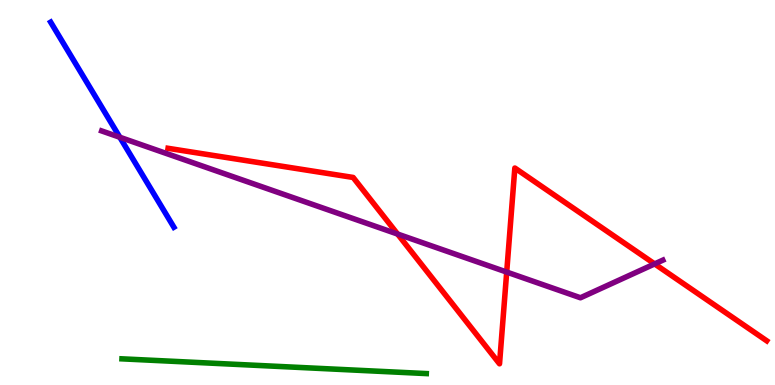[{'lines': ['blue', 'red'], 'intersections': []}, {'lines': ['green', 'red'], 'intersections': []}, {'lines': ['purple', 'red'], 'intersections': [{'x': 5.13, 'y': 3.92}, {'x': 6.54, 'y': 2.93}, {'x': 8.45, 'y': 3.15}]}, {'lines': ['blue', 'green'], 'intersections': []}, {'lines': ['blue', 'purple'], 'intersections': [{'x': 1.55, 'y': 6.43}]}, {'lines': ['green', 'purple'], 'intersections': []}]